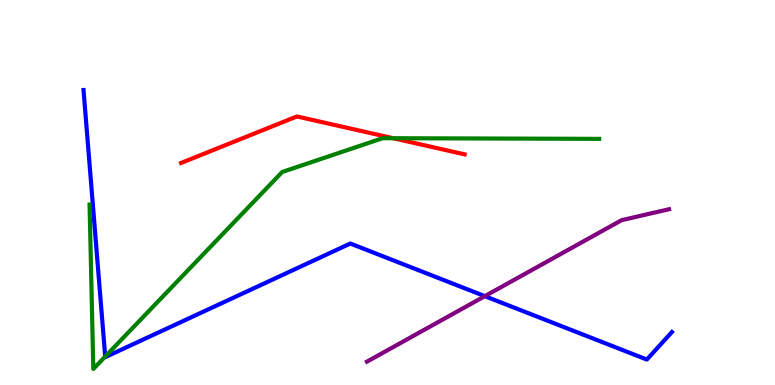[{'lines': ['blue', 'red'], 'intersections': []}, {'lines': ['green', 'red'], 'intersections': [{'x': 5.07, 'y': 6.41}]}, {'lines': ['purple', 'red'], 'intersections': []}, {'lines': ['blue', 'green'], 'intersections': [{'x': 1.36, 'y': 0.738}]}, {'lines': ['blue', 'purple'], 'intersections': [{'x': 6.26, 'y': 2.31}]}, {'lines': ['green', 'purple'], 'intersections': []}]